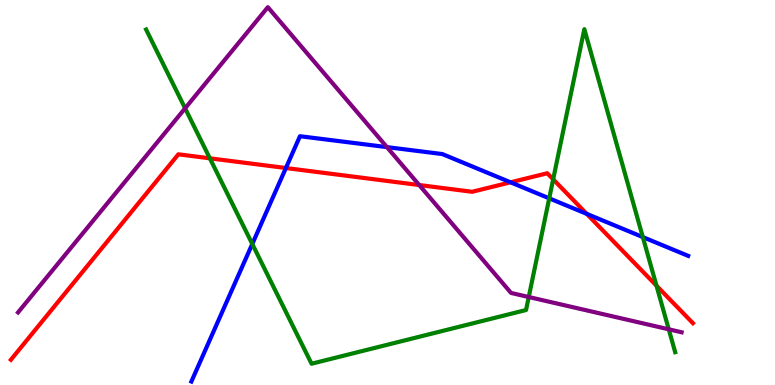[{'lines': ['blue', 'red'], 'intersections': [{'x': 3.69, 'y': 5.64}, {'x': 6.59, 'y': 5.26}, {'x': 7.57, 'y': 4.45}]}, {'lines': ['green', 'red'], 'intersections': [{'x': 2.71, 'y': 5.89}, {'x': 7.14, 'y': 5.34}, {'x': 8.47, 'y': 2.58}]}, {'lines': ['purple', 'red'], 'intersections': [{'x': 5.41, 'y': 5.19}]}, {'lines': ['blue', 'green'], 'intersections': [{'x': 3.26, 'y': 3.66}, {'x': 7.09, 'y': 4.85}, {'x': 8.29, 'y': 3.84}]}, {'lines': ['blue', 'purple'], 'intersections': [{'x': 4.99, 'y': 6.18}]}, {'lines': ['green', 'purple'], 'intersections': [{'x': 2.39, 'y': 7.19}, {'x': 6.82, 'y': 2.29}, {'x': 8.63, 'y': 1.45}]}]